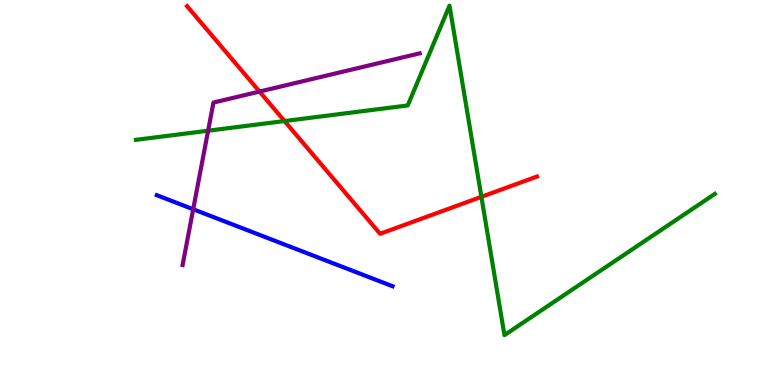[{'lines': ['blue', 'red'], 'intersections': []}, {'lines': ['green', 'red'], 'intersections': [{'x': 3.67, 'y': 6.86}, {'x': 6.21, 'y': 4.89}]}, {'lines': ['purple', 'red'], 'intersections': [{'x': 3.35, 'y': 7.62}]}, {'lines': ['blue', 'green'], 'intersections': []}, {'lines': ['blue', 'purple'], 'intersections': [{'x': 2.49, 'y': 4.56}]}, {'lines': ['green', 'purple'], 'intersections': [{'x': 2.69, 'y': 6.6}]}]